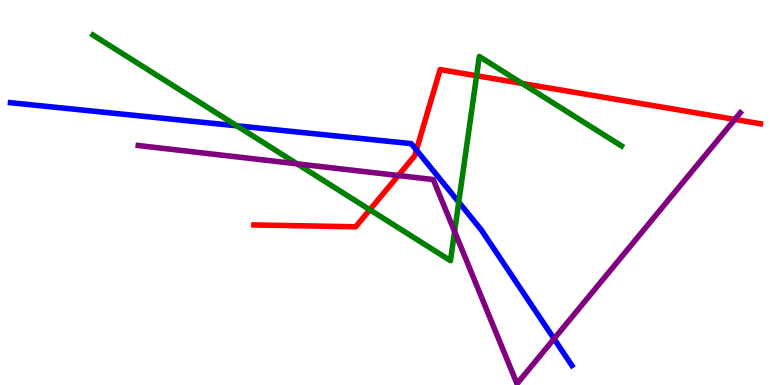[{'lines': ['blue', 'red'], 'intersections': [{'x': 5.37, 'y': 6.1}]}, {'lines': ['green', 'red'], 'intersections': [{'x': 4.77, 'y': 4.55}, {'x': 6.15, 'y': 8.03}, {'x': 6.74, 'y': 7.83}]}, {'lines': ['purple', 'red'], 'intersections': [{'x': 5.14, 'y': 5.44}, {'x': 9.48, 'y': 6.9}]}, {'lines': ['blue', 'green'], 'intersections': [{'x': 3.06, 'y': 6.73}, {'x': 5.92, 'y': 4.75}]}, {'lines': ['blue', 'purple'], 'intersections': [{'x': 7.15, 'y': 1.2}]}, {'lines': ['green', 'purple'], 'intersections': [{'x': 3.83, 'y': 5.74}, {'x': 5.87, 'y': 3.99}]}]